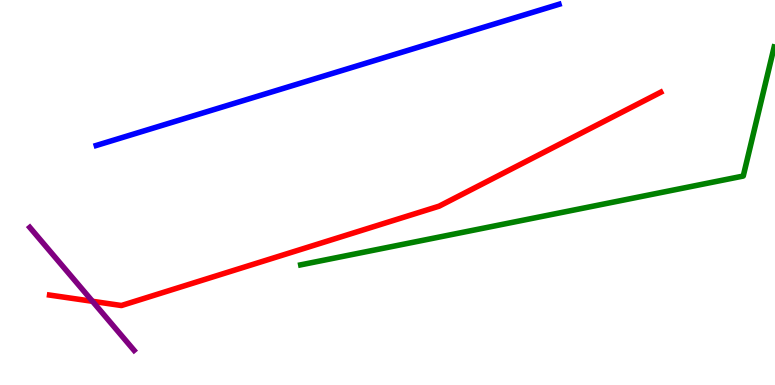[{'lines': ['blue', 'red'], 'intersections': []}, {'lines': ['green', 'red'], 'intersections': []}, {'lines': ['purple', 'red'], 'intersections': [{'x': 1.19, 'y': 2.17}]}, {'lines': ['blue', 'green'], 'intersections': []}, {'lines': ['blue', 'purple'], 'intersections': []}, {'lines': ['green', 'purple'], 'intersections': []}]